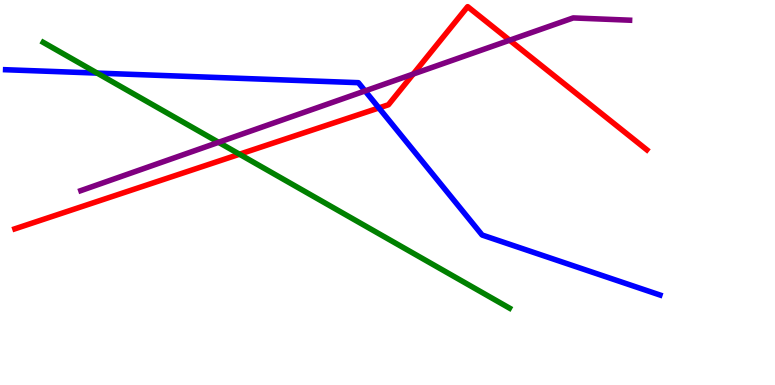[{'lines': ['blue', 'red'], 'intersections': [{'x': 4.89, 'y': 7.2}]}, {'lines': ['green', 'red'], 'intersections': [{'x': 3.09, 'y': 5.99}]}, {'lines': ['purple', 'red'], 'intersections': [{'x': 5.33, 'y': 8.08}, {'x': 6.58, 'y': 8.96}]}, {'lines': ['blue', 'green'], 'intersections': [{'x': 1.25, 'y': 8.1}]}, {'lines': ['blue', 'purple'], 'intersections': [{'x': 4.71, 'y': 7.64}]}, {'lines': ['green', 'purple'], 'intersections': [{'x': 2.82, 'y': 6.3}]}]